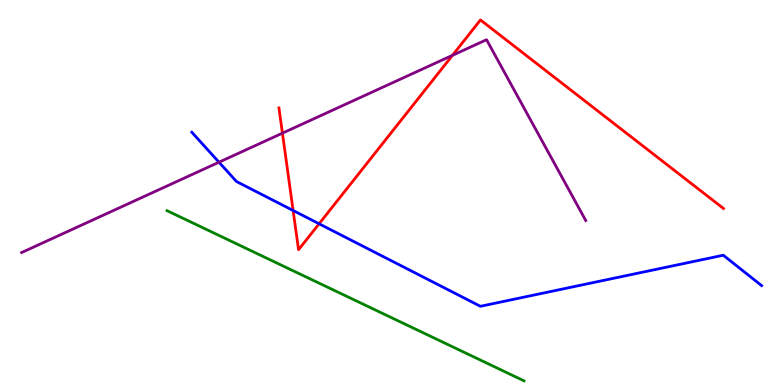[{'lines': ['blue', 'red'], 'intersections': [{'x': 3.78, 'y': 4.53}, {'x': 4.12, 'y': 4.19}]}, {'lines': ['green', 'red'], 'intersections': []}, {'lines': ['purple', 'red'], 'intersections': [{'x': 3.64, 'y': 6.54}, {'x': 5.84, 'y': 8.56}]}, {'lines': ['blue', 'green'], 'intersections': []}, {'lines': ['blue', 'purple'], 'intersections': [{'x': 2.83, 'y': 5.79}]}, {'lines': ['green', 'purple'], 'intersections': []}]